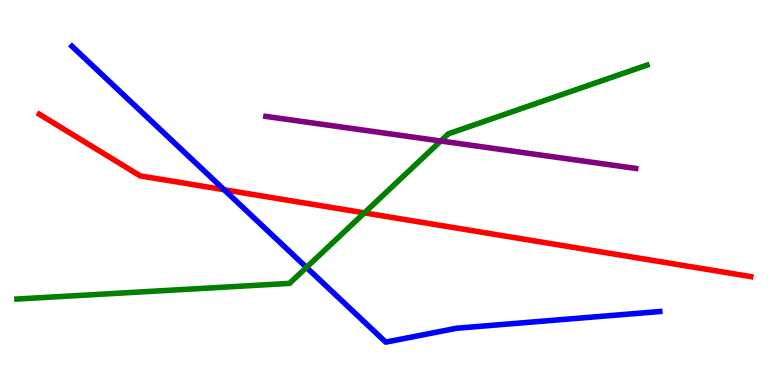[{'lines': ['blue', 'red'], 'intersections': [{'x': 2.89, 'y': 5.07}]}, {'lines': ['green', 'red'], 'intersections': [{'x': 4.7, 'y': 4.47}]}, {'lines': ['purple', 'red'], 'intersections': []}, {'lines': ['blue', 'green'], 'intersections': [{'x': 3.95, 'y': 3.05}]}, {'lines': ['blue', 'purple'], 'intersections': []}, {'lines': ['green', 'purple'], 'intersections': [{'x': 5.69, 'y': 6.34}]}]